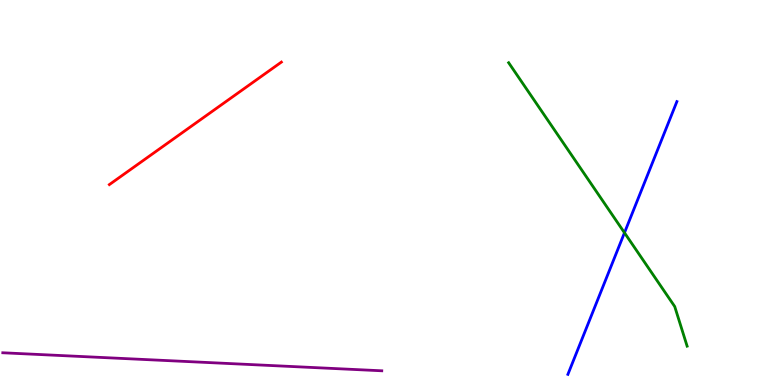[{'lines': ['blue', 'red'], 'intersections': []}, {'lines': ['green', 'red'], 'intersections': []}, {'lines': ['purple', 'red'], 'intersections': []}, {'lines': ['blue', 'green'], 'intersections': [{'x': 8.06, 'y': 3.95}]}, {'lines': ['blue', 'purple'], 'intersections': []}, {'lines': ['green', 'purple'], 'intersections': []}]